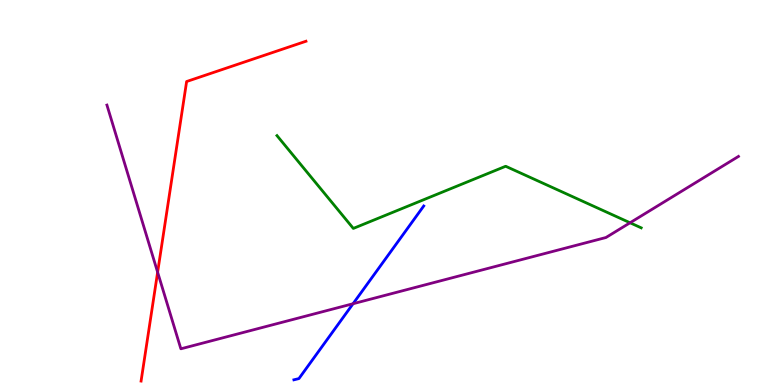[{'lines': ['blue', 'red'], 'intersections': []}, {'lines': ['green', 'red'], 'intersections': []}, {'lines': ['purple', 'red'], 'intersections': [{'x': 2.03, 'y': 2.93}]}, {'lines': ['blue', 'green'], 'intersections': []}, {'lines': ['blue', 'purple'], 'intersections': [{'x': 4.56, 'y': 2.11}]}, {'lines': ['green', 'purple'], 'intersections': [{'x': 8.13, 'y': 4.21}]}]